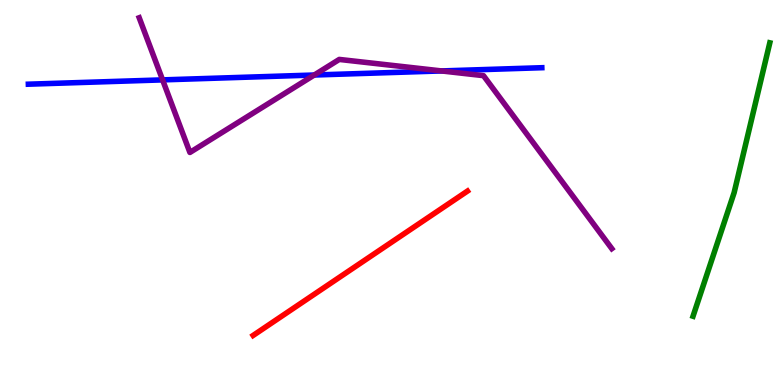[{'lines': ['blue', 'red'], 'intersections': []}, {'lines': ['green', 'red'], 'intersections': []}, {'lines': ['purple', 'red'], 'intersections': []}, {'lines': ['blue', 'green'], 'intersections': []}, {'lines': ['blue', 'purple'], 'intersections': [{'x': 2.1, 'y': 7.93}, {'x': 4.06, 'y': 8.05}, {'x': 5.7, 'y': 8.16}]}, {'lines': ['green', 'purple'], 'intersections': []}]